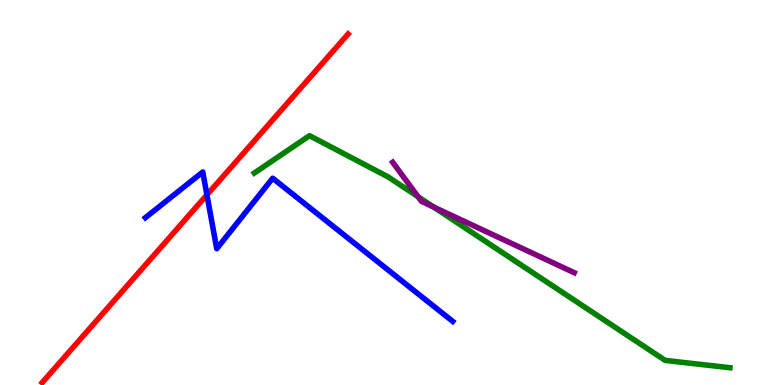[{'lines': ['blue', 'red'], 'intersections': [{'x': 2.67, 'y': 4.94}]}, {'lines': ['green', 'red'], 'intersections': []}, {'lines': ['purple', 'red'], 'intersections': []}, {'lines': ['blue', 'green'], 'intersections': []}, {'lines': ['blue', 'purple'], 'intersections': []}, {'lines': ['green', 'purple'], 'intersections': [{'x': 5.39, 'y': 4.89}, {'x': 5.59, 'y': 4.62}]}]